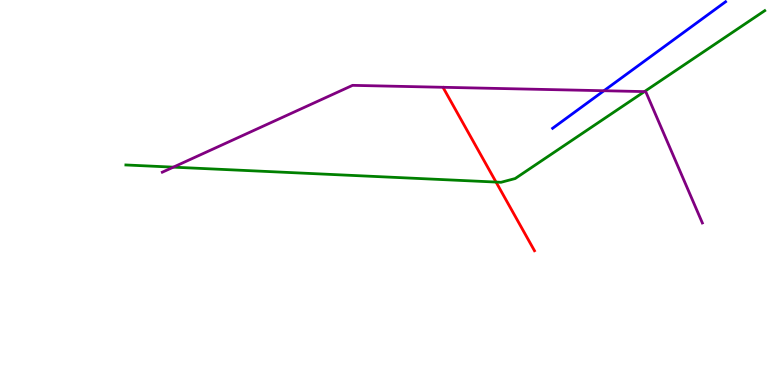[{'lines': ['blue', 'red'], 'intersections': []}, {'lines': ['green', 'red'], 'intersections': [{'x': 6.4, 'y': 5.27}]}, {'lines': ['purple', 'red'], 'intersections': []}, {'lines': ['blue', 'green'], 'intersections': []}, {'lines': ['blue', 'purple'], 'intersections': [{'x': 7.79, 'y': 7.64}]}, {'lines': ['green', 'purple'], 'intersections': [{'x': 2.24, 'y': 5.66}, {'x': 8.32, 'y': 7.62}]}]